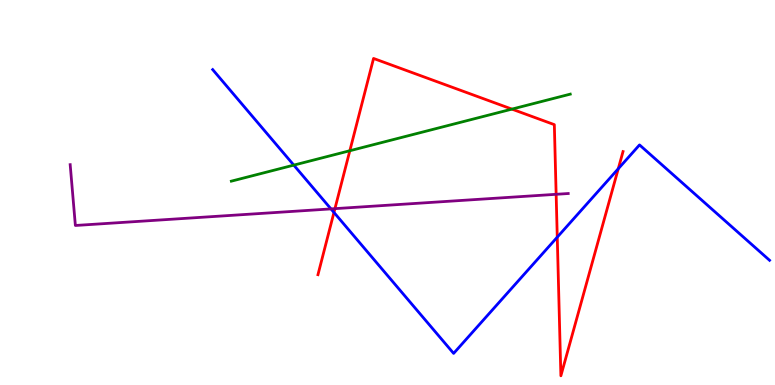[{'lines': ['blue', 'red'], 'intersections': [{'x': 4.31, 'y': 4.48}, {'x': 7.19, 'y': 3.84}, {'x': 7.98, 'y': 5.62}]}, {'lines': ['green', 'red'], 'intersections': [{'x': 4.51, 'y': 6.08}, {'x': 6.61, 'y': 7.17}]}, {'lines': ['purple', 'red'], 'intersections': [{'x': 4.32, 'y': 4.58}, {'x': 7.18, 'y': 4.95}]}, {'lines': ['blue', 'green'], 'intersections': [{'x': 3.79, 'y': 5.71}]}, {'lines': ['blue', 'purple'], 'intersections': [{'x': 4.27, 'y': 4.57}]}, {'lines': ['green', 'purple'], 'intersections': []}]